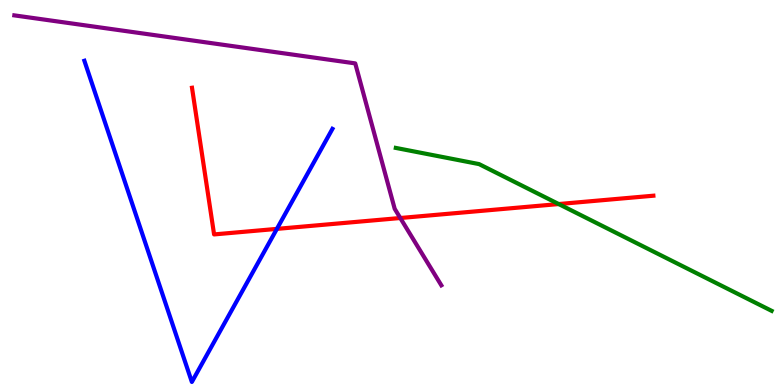[{'lines': ['blue', 'red'], 'intersections': [{'x': 3.57, 'y': 4.05}]}, {'lines': ['green', 'red'], 'intersections': [{'x': 7.21, 'y': 4.7}]}, {'lines': ['purple', 'red'], 'intersections': [{'x': 5.17, 'y': 4.34}]}, {'lines': ['blue', 'green'], 'intersections': []}, {'lines': ['blue', 'purple'], 'intersections': []}, {'lines': ['green', 'purple'], 'intersections': []}]